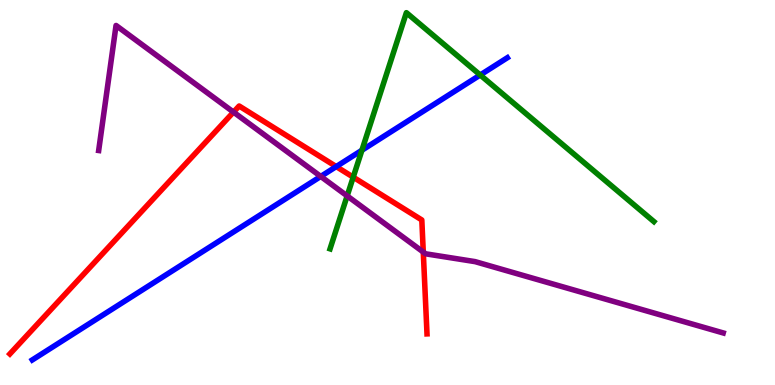[{'lines': ['blue', 'red'], 'intersections': [{'x': 4.34, 'y': 5.67}]}, {'lines': ['green', 'red'], 'intersections': [{'x': 4.56, 'y': 5.4}]}, {'lines': ['purple', 'red'], 'intersections': [{'x': 3.01, 'y': 7.09}, {'x': 5.46, 'y': 3.45}]}, {'lines': ['blue', 'green'], 'intersections': [{'x': 4.67, 'y': 6.1}, {'x': 6.2, 'y': 8.05}]}, {'lines': ['blue', 'purple'], 'intersections': [{'x': 4.14, 'y': 5.42}]}, {'lines': ['green', 'purple'], 'intersections': [{'x': 4.48, 'y': 4.91}]}]